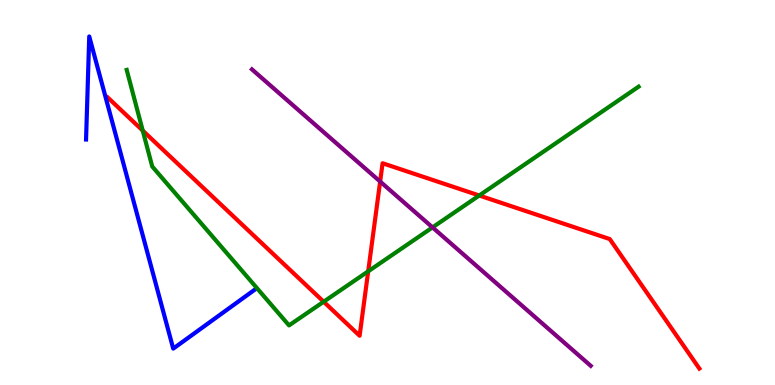[{'lines': ['blue', 'red'], 'intersections': []}, {'lines': ['green', 'red'], 'intersections': [{'x': 1.84, 'y': 6.61}, {'x': 4.18, 'y': 2.16}, {'x': 4.75, 'y': 2.95}, {'x': 6.18, 'y': 4.92}]}, {'lines': ['purple', 'red'], 'intersections': [{'x': 4.91, 'y': 5.28}]}, {'lines': ['blue', 'green'], 'intersections': []}, {'lines': ['blue', 'purple'], 'intersections': []}, {'lines': ['green', 'purple'], 'intersections': [{'x': 5.58, 'y': 4.09}]}]